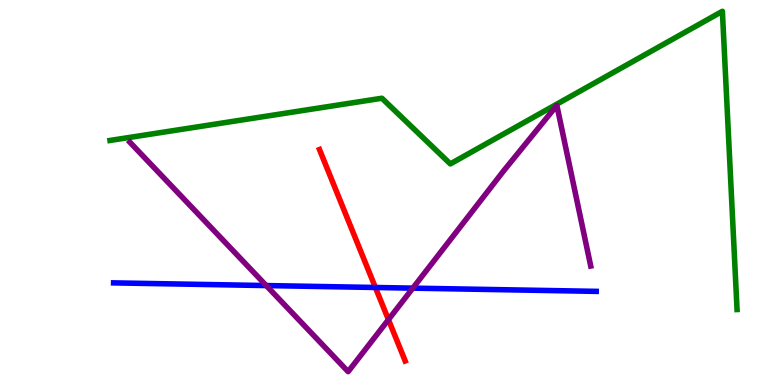[{'lines': ['blue', 'red'], 'intersections': [{'x': 4.84, 'y': 2.53}]}, {'lines': ['green', 'red'], 'intersections': []}, {'lines': ['purple', 'red'], 'intersections': [{'x': 5.01, 'y': 1.7}]}, {'lines': ['blue', 'green'], 'intersections': []}, {'lines': ['blue', 'purple'], 'intersections': [{'x': 3.44, 'y': 2.58}, {'x': 5.33, 'y': 2.52}]}, {'lines': ['green', 'purple'], 'intersections': []}]